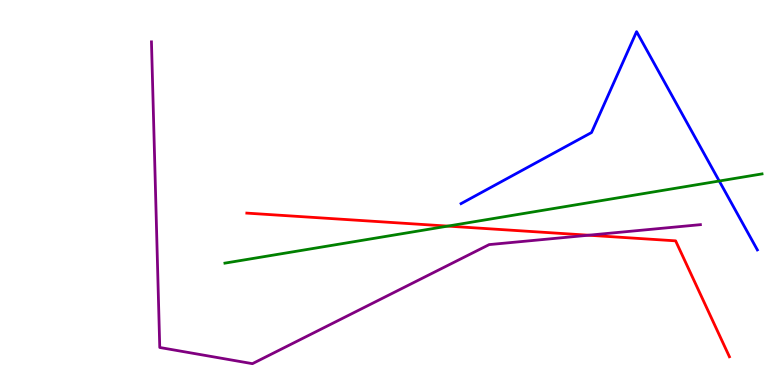[{'lines': ['blue', 'red'], 'intersections': []}, {'lines': ['green', 'red'], 'intersections': [{'x': 5.78, 'y': 4.13}]}, {'lines': ['purple', 'red'], 'intersections': [{'x': 7.59, 'y': 3.89}]}, {'lines': ['blue', 'green'], 'intersections': [{'x': 9.28, 'y': 5.3}]}, {'lines': ['blue', 'purple'], 'intersections': []}, {'lines': ['green', 'purple'], 'intersections': []}]